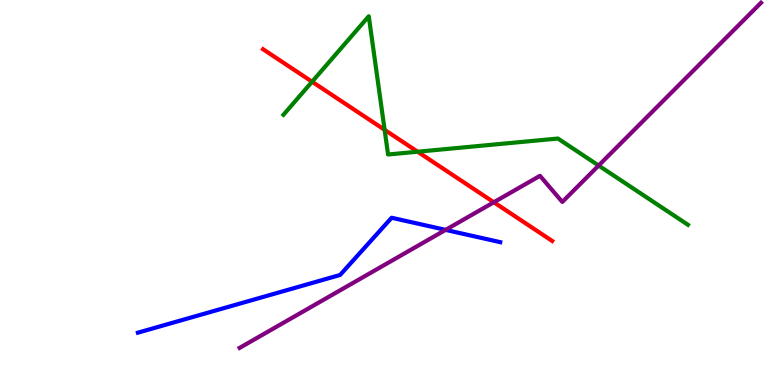[{'lines': ['blue', 'red'], 'intersections': []}, {'lines': ['green', 'red'], 'intersections': [{'x': 4.03, 'y': 7.88}, {'x': 4.96, 'y': 6.63}, {'x': 5.39, 'y': 6.06}]}, {'lines': ['purple', 'red'], 'intersections': [{'x': 6.37, 'y': 4.75}]}, {'lines': ['blue', 'green'], 'intersections': []}, {'lines': ['blue', 'purple'], 'intersections': [{'x': 5.75, 'y': 4.03}]}, {'lines': ['green', 'purple'], 'intersections': [{'x': 7.72, 'y': 5.7}]}]